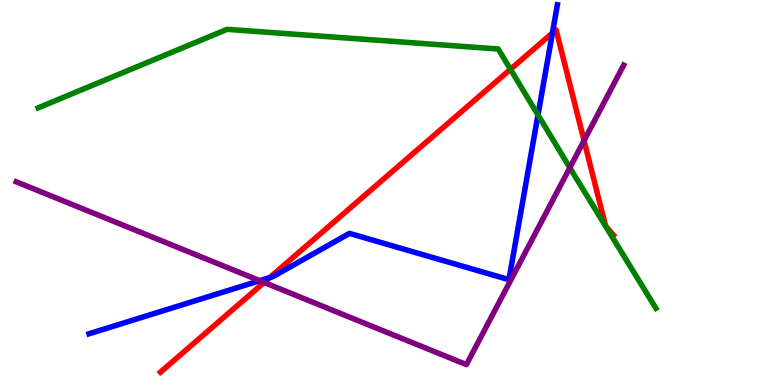[{'lines': ['blue', 'red'], 'intersections': [{'x': 3.48, 'y': 2.79}, {'x': 7.13, 'y': 9.14}]}, {'lines': ['green', 'red'], 'intersections': [{'x': 6.59, 'y': 8.2}]}, {'lines': ['purple', 'red'], 'intersections': [{'x': 3.41, 'y': 2.66}, {'x': 7.54, 'y': 6.35}]}, {'lines': ['blue', 'green'], 'intersections': [{'x': 6.94, 'y': 7.01}]}, {'lines': ['blue', 'purple'], 'intersections': [{'x': 3.35, 'y': 2.71}]}, {'lines': ['green', 'purple'], 'intersections': [{'x': 7.35, 'y': 5.64}]}]